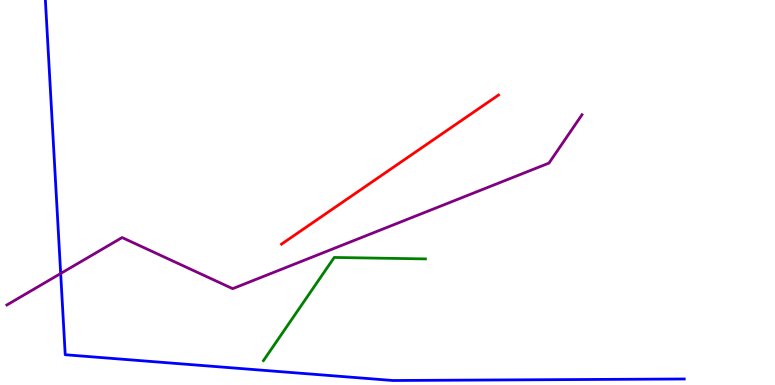[{'lines': ['blue', 'red'], 'intersections': []}, {'lines': ['green', 'red'], 'intersections': []}, {'lines': ['purple', 'red'], 'intersections': []}, {'lines': ['blue', 'green'], 'intersections': []}, {'lines': ['blue', 'purple'], 'intersections': [{'x': 0.783, 'y': 2.9}]}, {'lines': ['green', 'purple'], 'intersections': []}]